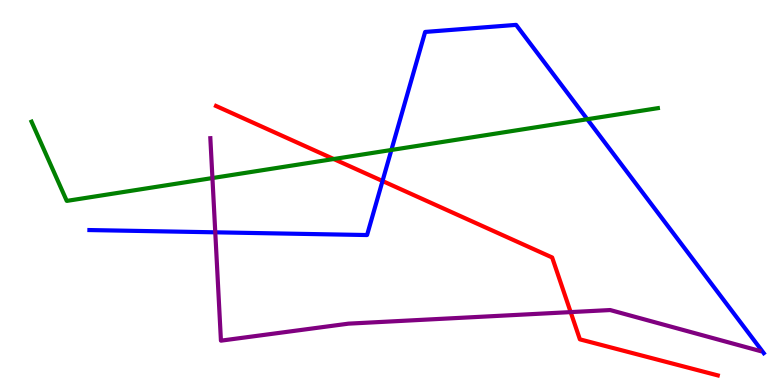[{'lines': ['blue', 'red'], 'intersections': [{'x': 4.94, 'y': 5.3}]}, {'lines': ['green', 'red'], 'intersections': [{'x': 4.31, 'y': 5.87}]}, {'lines': ['purple', 'red'], 'intersections': [{'x': 7.36, 'y': 1.89}]}, {'lines': ['blue', 'green'], 'intersections': [{'x': 5.05, 'y': 6.1}, {'x': 7.58, 'y': 6.9}]}, {'lines': ['blue', 'purple'], 'intersections': [{'x': 2.78, 'y': 3.97}]}, {'lines': ['green', 'purple'], 'intersections': [{'x': 2.74, 'y': 5.38}]}]